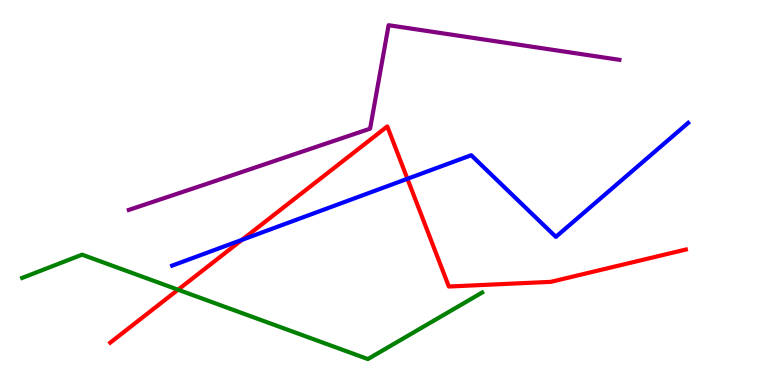[{'lines': ['blue', 'red'], 'intersections': [{'x': 3.12, 'y': 3.77}, {'x': 5.26, 'y': 5.36}]}, {'lines': ['green', 'red'], 'intersections': [{'x': 2.3, 'y': 2.47}]}, {'lines': ['purple', 'red'], 'intersections': []}, {'lines': ['blue', 'green'], 'intersections': []}, {'lines': ['blue', 'purple'], 'intersections': []}, {'lines': ['green', 'purple'], 'intersections': []}]